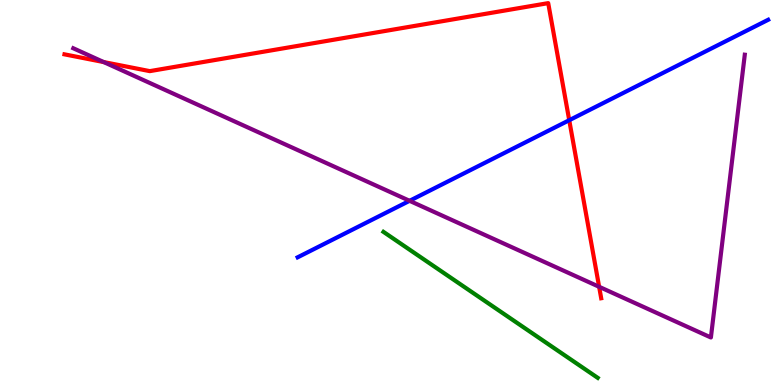[{'lines': ['blue', 'red'], 'intersections': [{'x': 7.34, 'y': 6.88}]}, {'lines': ['green', 'red'], 'intersections': []}, {'lines': ['purple', 'red'], 'intersections': [{'x': 1.34, 'y': 8.39}, {'x': 7.73, 'y': 2.55}]}, {'lines': ['blue', 'green'], 'intersections': []}, {'lines': ['blue', 'purple'], 'intersections': [{'x': 5.28, 'y': 4.78}]}, {'lines': ['green', 'purple'], 'intersections': []}]